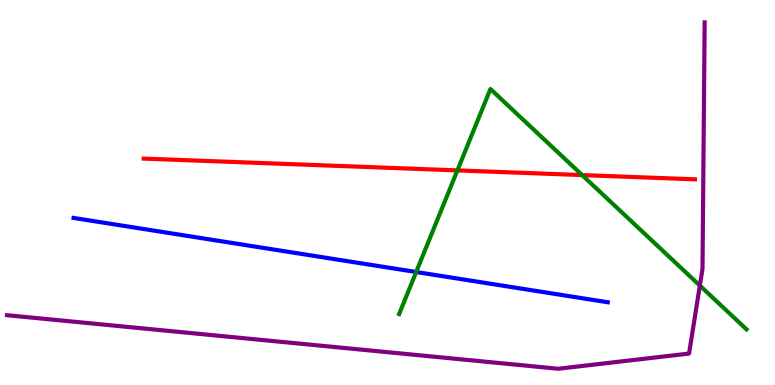[{'lines': ['blue', 'red'], 'intersections': []}, {'lines': ['green', 'red'], 'intersections': [{'x': 5.9, 'y': 5.57}, {'x': 7.51, 'y': 5.45}]}, {'lines': ['purple', 'red'], 'intersections': []}, {'lines': ['blue', 'green'], 'intersections': [{'x': 5.37, 'y': 2.93}]}, {'lines': ['blue', 'purple'], 'intersections': []}, {'lines': ['green', 'purple'], 'intersections': [{'x': 9.03, 'y': 2.58}]}]